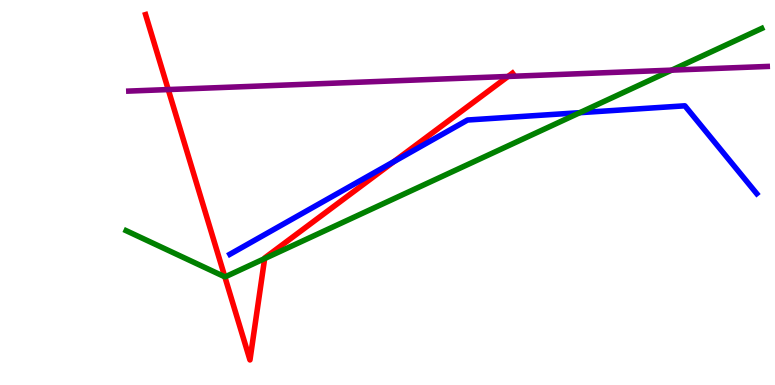[{'lines': ['blue', 'red'], 'intersections': [{'x': 5.08, 'y': 5.8}]}, {'lines': ['green', 'red'], 'intersections': [{'x': 2.9, 'y': 2.81}, {'x': 3.41, 'y': 3.28}]}, {'lines': ['purple', 'red'], 'intersections': [{'x': 2.17, 'y': 7.67}, {'x': 6.56, 'y': 8.01}]}, {'lines': ['blue', 'green'], 'intersections': [{'x': 7.48, 'y': 7.07}]}, {'lines': ['blue', 'purple'], 'intersections': []}, {'lines': ['green', 'purple'], 'intersections': [{'x': 8.67, 'y': 8.18}]}]